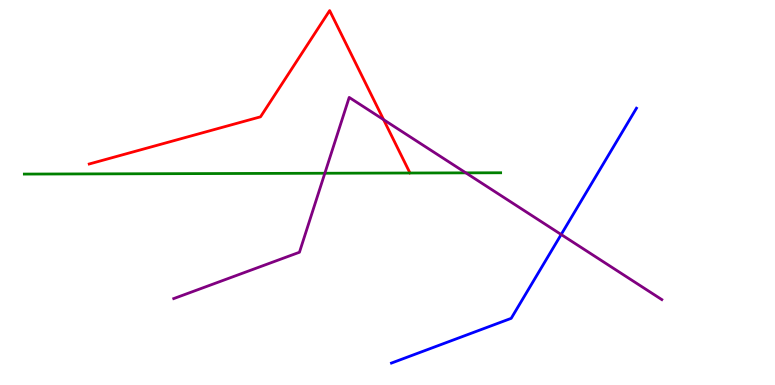[{'lines': ['blue', 'red'], 'intersections': []}, {'lines': ['green', 'red'], 'intersections': []}, {'lines': ['purple', 'red'], 'intersections': [{'x': 4.95, 'y': 6.89}]}, {'lines': ['blue', 'green'], 'intersections': []}, {'lines': ['blue', 'purple'], 'intersections': [{'x': 7.24, 'y': 3.91}]}, {'lines': ['green', 'purple'], 'intersections': [{'x': 4.19, 'y': 5.5}, {'x': 6.01, 'y': 5.51}]}]